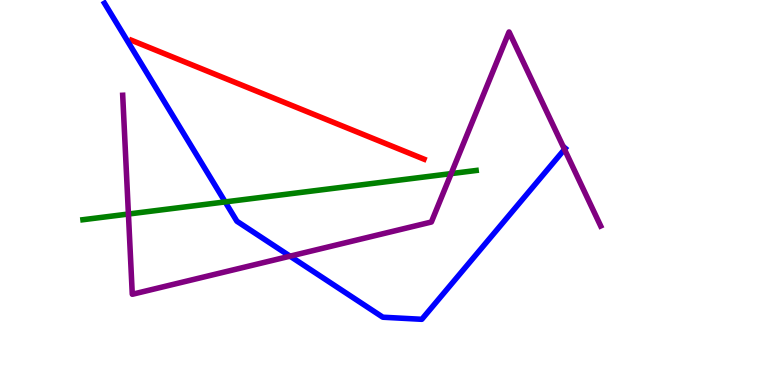[{'lines': ['blue', 'red'], 'intersections': []}, {'lines': ['green', 'red'], 'intersections': []}, {'lines': ['purple', 'red'], 'intersections': []}, {'lines': ['blue', 'green'], 'intersections': [{'x': 2.91, 'y': 4.76}]}, {'lines': ['blue', 'purple'], 'intersections': [{'x': 3.74, 'y': 3.35}, {'x': 7.28, 'y': 6.12}]}, {'lines': ['green', 'purple'], 'intersections': [{'x': 1.66, 'y': 4.44}, {'x': 5.82, 'y': 5.49}]}]